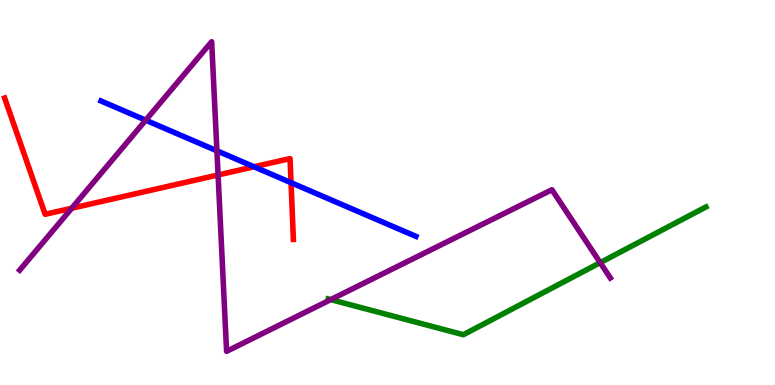[{'lines': ['blue', 'red'], 'intersections': [{'x': 3.28, 'y': 5.67}, {'x': 3.76, 'y': 5.25}]}, {'lines': ['green', 'red'], 'intersections': []}, {'lines': ['purple', 'red'], 'intersections': [{'x': 0.925, 'y': 4.59}, {'x': 2.81, 'y': 5.46}]}, {'lines': ['blue', 'green'], 'intersections': []}, {'lines': ['blue', 'purple'], 'intersections': [{'x': 1.88, 'y': 6.88}, {'x': 2.8, 'y': 6.08}]}, {'lines': ['green', 'purple'], 'intersections': [{'x': 4.27, 'y': 2.22}, {'x': 7.74, 'y': 3.18}]}]